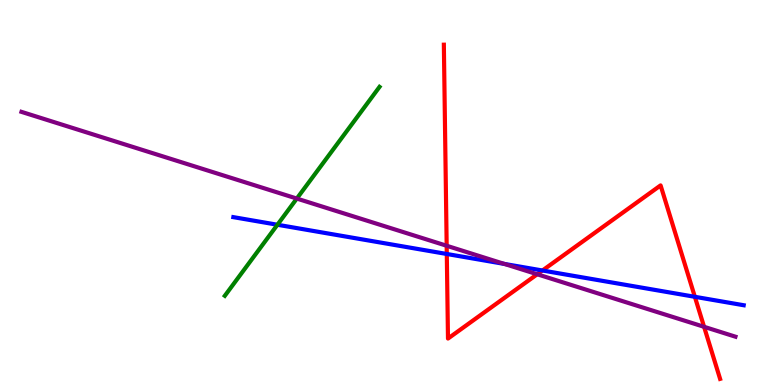[{'lines': ['blue', 'red'], 'intersections': [{'x': 5.77, 'y': 3.4}, {'x': 7.0, 'y': 2.97}, {'x': 8.97, 'y': 2.29}]}, {'lines': ['green', 'red'], 'intersections': []}, {'lines': ['purple', 'red'], 'intersections': [{'x': 5.76, 'y': 3.62}, {'x': 6.93, 'y': 2.88}, {'x': 9.08, 'y': 1.51}]}, {'lines': ['blue', 'green'], 'intersections': [{'x': 3.58, 'y': 4.16}]}, {'lines': ['blue', 'purple'], 'intersections': [{'x': 6.51, 'y': 3.14}]}, {'lines': ['green', 'purple'], 'intersections': [{'x': 3.83, 'y': 4.84}]}]